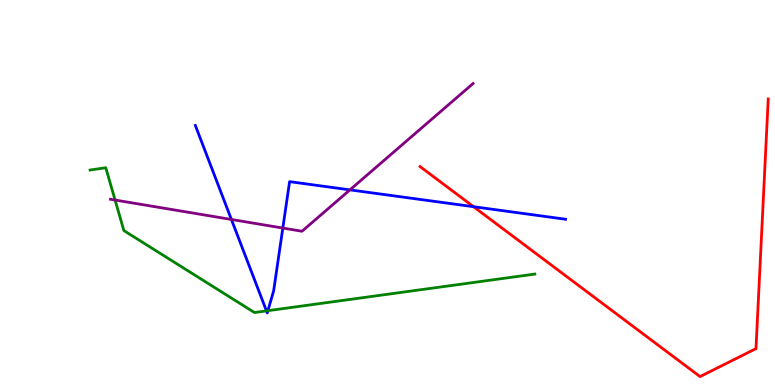[{'lines': ['blue', 'red'], 'intersections': [{'x': 6.11, 'y': 4.63}]}, {'lines': ['green', 'red'], 'intersections': []}, {'lines': ['purple', 'red'], 'intersections': []}, {'lines': ['blue', 'green'], 'intersections': [{'x': 3.44, 'y': 1.93}, {'x': 3.46, 'y': 1.93}]}, {'lines': ['blue', 'purple'], 'intersections': [{'x': 2.99, 'y': 4.3}, {'x': 3.65, 'y': 4.08}, {'x': 4.52, 'y': 5.07}]}, {'lines': ['green', 'purple'], 'intersections': [{'x': 1.48, 'y': 4.8}]}]